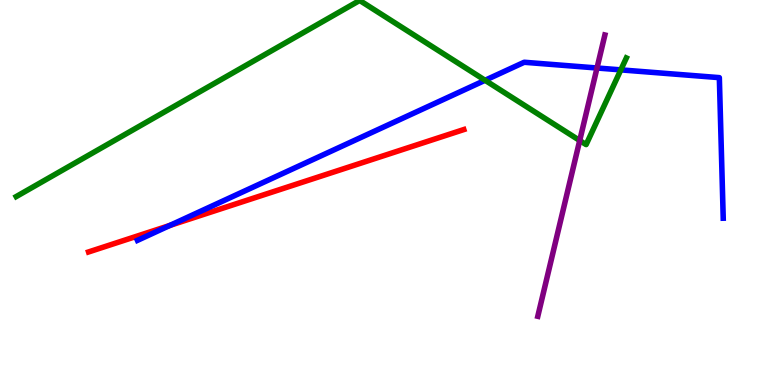[{'lines': ['blue', 'red'], 'intersections': [{'x': 2.19, 'y': 4.14}]}, {'lines': ['green', 'red'], 'intersections': []}, {'lines': ['purple', 'red'], 'intersections': []}, {'lines': ['blue', 'green'], 'intersections': [{'x': 6.26, 'y': 7.91}, {'x': 8.01, 'y': 8.19}]}, {'lines': ['blue', 'purple'], 'intersections': [{'x': 7.7, 'y': 8.23}]}, {'lines': ['green', 'purple'], 'intersections': [{'x': 7.48, 'y': 6.35}]}]